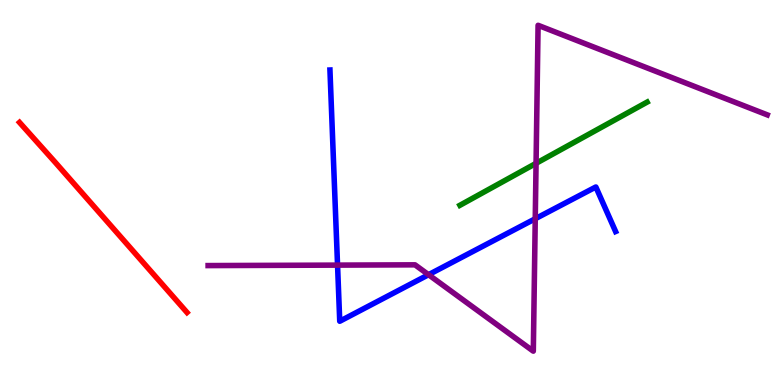[{'lines': ['blue', 'red'], 'intersections': []}, {'lines': ['green', 'red'], 'intersections': []}, {'lines': ['purple', 'red'], 'intersections': []}, {'lines': ['blue', 'green'], 'intersections': []}, {'lines': ['blue', 'purple'], 'intersections': [{'x': 4.36, 'y': 3.11}, {'x': 5.53, 'y': 2.86}, {'x': 6.91, 'y': 4.32}]}, {'lines': ['green', 'purple'], 'intersections': [{'x': 6.92, 'y': 5.76}]}]